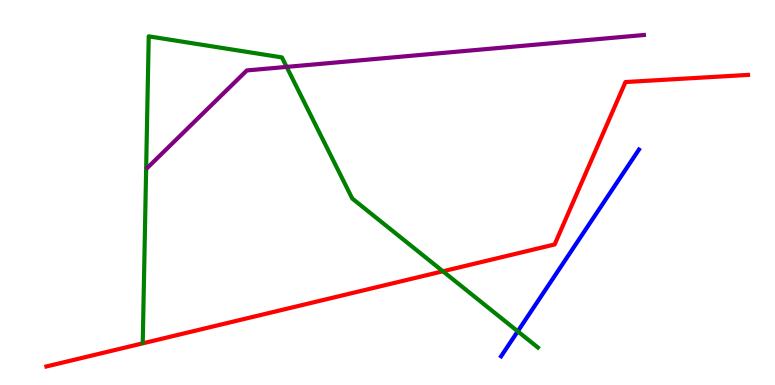[{'lines': ['blue', 'red'], 'intersections': []}, {'lines': ['green', 'red'], 'intersections': [{'x': 5.72, 'y': 2.95}]}, {'lines': ['purple', 'red'], 'intersections': []}, {'lines': ['blue', 'green'], 'intersections': [{'x': 6.68, 'y': 1.39}]}, {'lines': ['blue', 'purple'], 'intersections': []}, {'lines': ['green', 'purple'], 'intersections': [{'x': 3.7, 'y': 8.26}]}]